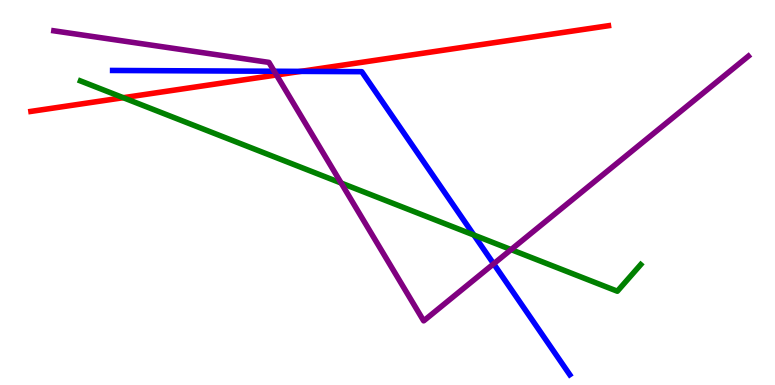[{'lines': ['blue', 'red'], 'intersections': [{'x': 3.88, 'y': 8.15}]}, {'lines': ['green', 'red'], 'intersections': [{'x': 1.59, 'y': 7.46}]}, {'lines': ['purple', 'red'], 'intersections': [{'x': 3.57, 'y': 8.05}]}, {'lines': ['blue', 'green'], 'intersections': [{'x': 6.11, 'y': 3.9}]}, {'lines': ['blue', 'purple'], 'intersections': [{'x': 3.54, 'y': 8.15}, {'x': 6.37, 'y': 3.15}]}, {'lines': ['green', 'purple'], 'intersections': [{'x': 4.4, 'y': 5.25}, {'x': 6.59, 'y': 3.52}]}]